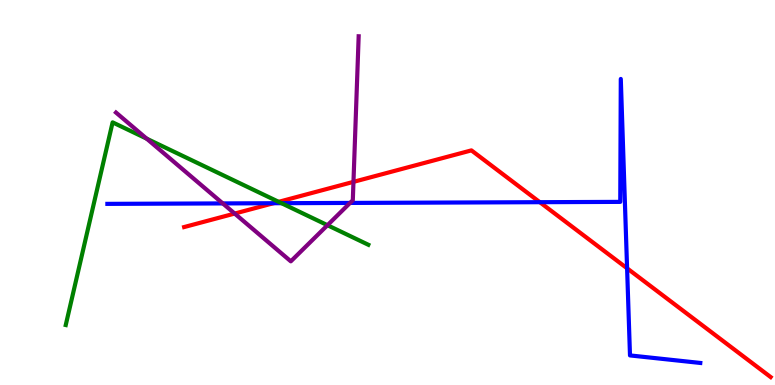[{'lines': ['blue', 'red'], 'intersections': [{'x': 3.53, 'y': 4.72}, {'x': 6.97, 'y': 4.75}, {'x': 8.09, 'y': 3.03}]}, {'lines': ['green', 'red'], 'intersections': [{'x': 3.6, 'y': 4.76}]}, {'lines': ['purple', 'red'], 'intersections': [{'x': 3.03, 'y': 4.45}, {'x': 4.56, 'y': 5.28}]}, {'lines': ['blue', 'green'], 'intersections': [{'x': 3.63, 'y': 4.72}]}, {'lines': ['blue', 'purple'], 'intersections': [{'x': 2.87, 'y': 4.72}, {'x': 4.52, 'y': 4.73}]}, {'lines': ['green', 'purple'], 'intersections': [{'x': 1.89, 'y': 6.4}, {'x': 4.23, 'y': 4.15}]}]